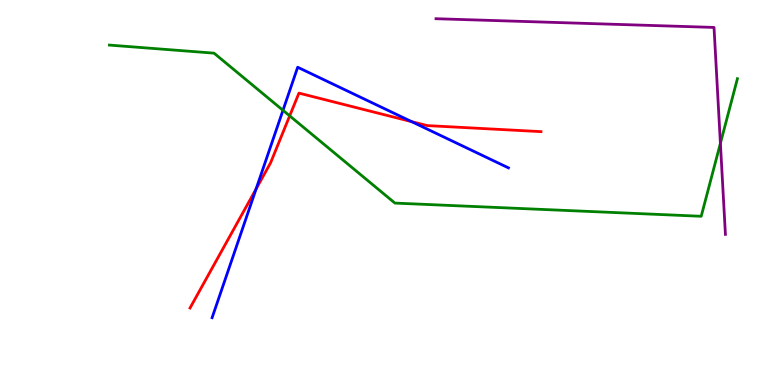[{'lines': ['blue', 'red'], 'intersections': [{'x': 3.3, 'y': 5.09}, {'x': 5.31, 'y': 6.84}]}, {'lines': ['green', 'red'], 'intersections': [{'x': 3.74, 'y': 6.99}]}, {'lines': ['purple', 'red'], 'intersections': []}, {'lines': ['blue', 'green'], 'intersections': [{'x': 3.65, 'y': 7.14}]}, {'lines': ['blue', 'purple'], 'intersections': []}, {'lines': ['green', 'purple'], 'intersections': [{'x': 9.3, 'y': 6.28}]}]